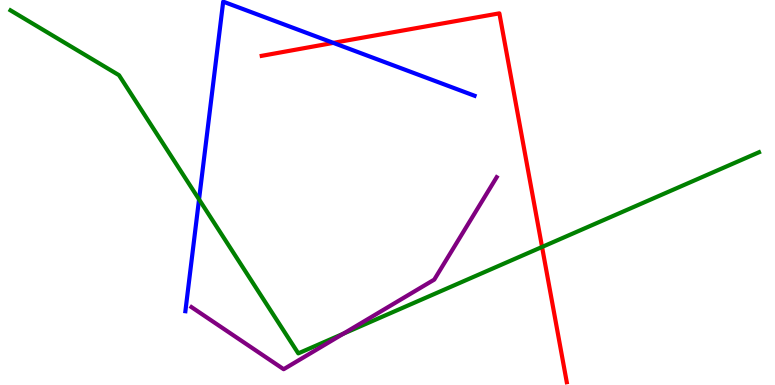[{'lines': ['blue', 'red'], 'intersections': [{'x': 4.3, 'y': 8.89}]}, {'lines': ['green', 'red'], 'intersections': [{'x': 6.99, 'y': 3.59}]}, {'lines': ['purple', 'red'], 'intersections': []}, {'lines': ['blue', 'green'], 'intersections': [{'x': 2.57, 'y': 4.82}]}, {'lines': ['blue', 'purple'], 'intersections': []}, {'lines': ['green', 'purple'], 'intersections': [{'x': 4.43, 'y': 1.33}]}]